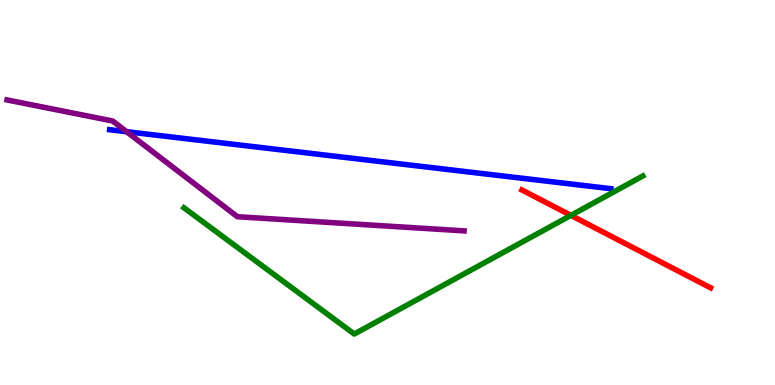[{'lines': ['blue', 'red'], 'intersections': []}, {'lines': ['green', 'red'], 'intersections': [{'x': 7.37, 'y': 4.41}]}, {'lines': ['purple', 'red'], 'intersections': []}, {'lines': ['blue', 'green'], 'intersections': []}, {'lines': ['blue', 'purple'], 'intersections': [{'x': 1.63, 'y': 6.58}]}, {'lines': ['green', 'purple'], 'intersections': []}]